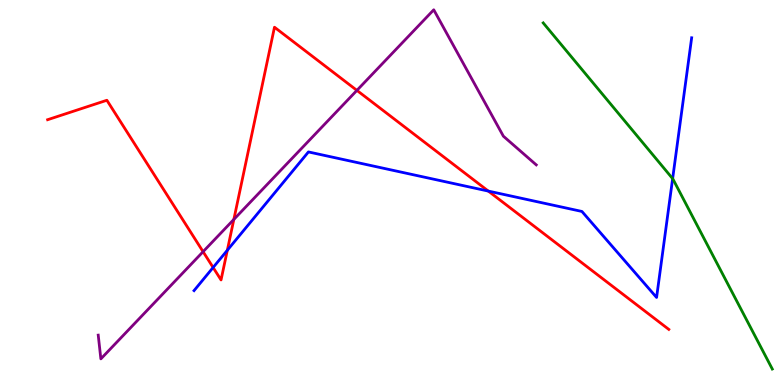[{'lines': ['blue', 'red'], 'intersections': [{'x': 2.75, 'y': 3.05}, {'x': 2.93, 'y': 3.5}, {'x': 6.3, 'y': 5.04}]}, {'lines': ['green', 'red'], 'intersections': []}, {'lines': ['purple', 'red'], 'intersections': [{'x': 2.62, 'y': 3.46}, {'x': 3.02, 'y': 4.3}, {'x': 4.61, 'y': 7.65}]}, {'lines': ['blue', 'green'], 'intersections': [{'x': 8.68, 'y': 5.36}]}, {'lines': ['blue', 'purple'], 'intersections': []}, {'lines': ['green', 'purple'], 'intersections': []}]